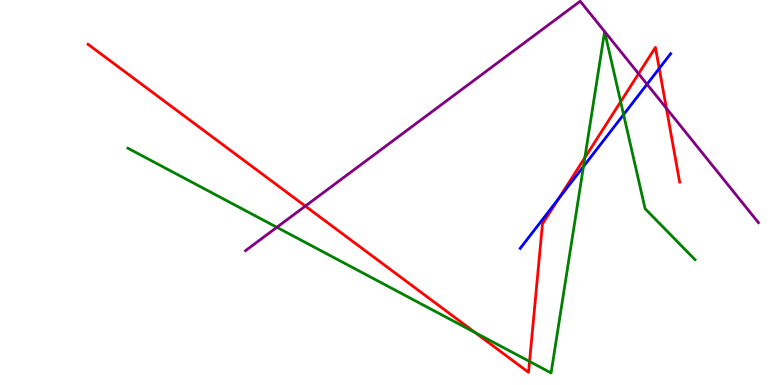[{'lines': ['blue', 'red'], 'intersections': [{'x': 7.21, 'y': 4.84}, {'x': 8.51, 'y': 8.22}]}, {'lines': ['green', 'red'], 'intersections': [{'x': 6.13, 'y': 1.36}, {'x': 6.83, 'y': 0.611}, {'x': 7.55, 'y': 5.9}, {'x': 8.01, 'y': 7.36}]}, {'lines': ['purple', 'red'], 'intersections': [{'x': 3.94, 'y': 4.65}, {'x': 8.24, 'y': 8.08}, {'x': 8.6, 'y': 7.19}]}, {'lines': ['blue', 'green'], 'intersections': [{'x': 7.53, 'y': 5.67}, {'x': 8.05, 'y': 7.02}]}, {'lines': ['blue', 'purple'], 'intersections': [{'x': 8.35, 'y': 7.81}]}, {'lines': ['green', 'purple'], 'intersections': [{'x': 3.57, 'y': 4.1}, {'x': 7.8, 'y': 9.18}, {'x': 7.8, 'y': 9.18}]}]